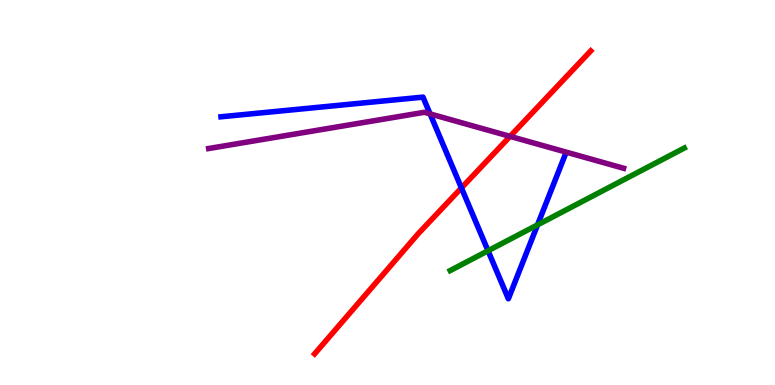[{'lines': ['blue', 'red'], 'intersections': [{'x': 5.95, 'y': 5.12}]}, {'lines': ['green', 'red'], 'intersections': []}, {'lines': ['purple', 'red'], 'intersections': [{'x': 6.58, 'y': 6.46}]}, {'lines': ['blue', 'green'], 'intersections': [{'x': 6.3, 'y': 3.49}, {'x': 6.94, 'y': 4.16}]}, {'lines': ['blue', 'purple'], 'intersections': [{'x': 5.55, 'y': 7.04}]}, {'lines': ['green', 'purple'], 'intersections': []}]